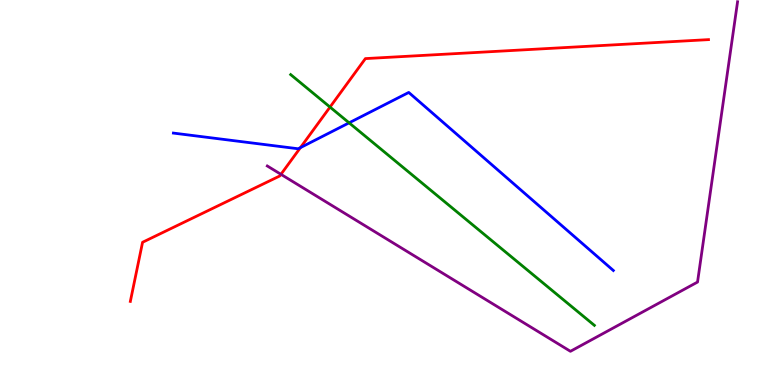[{'lines': ['blue', 'red'], 'intersections': [{'x': 3.88, 'y': 6.17}]}, {'lines': ['green', 'red'], 'intersections': [{'x': 4.26, 'y': 7.22}]}, {'lines': ['purple', 'red'], 'intersections': [{'x': 3.63, 'y': 5.47}]}, {'lines': ['blue', 'green'], 'intersections': [{'x': 4.5, 'y': 6.81}]}, {'lines': ['blue', 'purple'], 'intersections': []}, {'lines': ['green', 'purple'], 'intersections': []}]